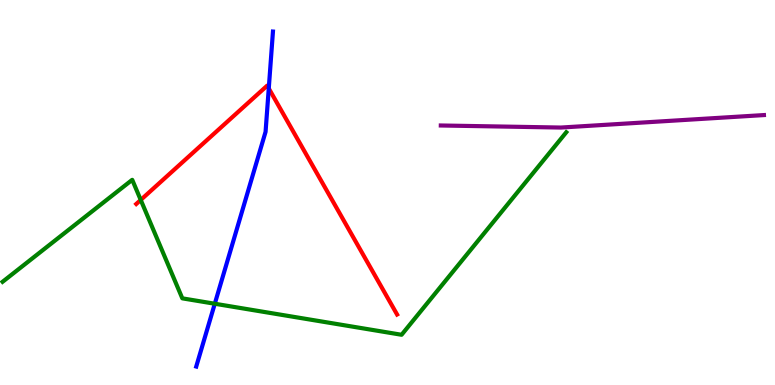[{'lines': ['blue', 'red'], 'intersections': [{'x': 3.47, 'y': 7.7}]}, {'lines': ['green', 'red'], 'intersections': [{'x': 1.82, 'y': 4.81}]}, {'lines': ['purple', 'red'], 'intersections': []}, {'lines': ['blue', 'green'], 'intersections': [{'x': 2.77, 'y': 2.11}]}, {'lines': ['blue', 'purple'], 'intersections': []}, {'lines': ['green', 'purple'], 'intersections': []}]